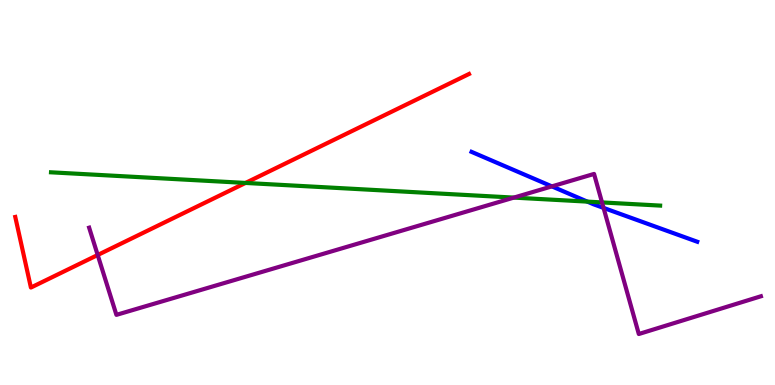[{'lines': ['blue', 'red'], 'intersections': []}, {'lines': ['green', 'red'], 'intersections': [{'x': 3.17, 'y': 5.25}]}, {'lines': ['purple', 'red'], 'intersections': [{'x': 1.26, 'y': 3.38}]}, {'lines': ['blue', 'green'], 'intersections': [{'x': 7.58, 'y': 4.76}]}, {'lines': ['blue', 'purple'], 'intersections': [{'x': 7.12, 'y': 5.16}, {'x': 7.79, 'y': 4.6}]}, {'lines': ['green', 'purple'], 'intersections': [{'x': 6.63, 'y': 4.87}, {'x': 7.77, 'y': 4.74}]}]